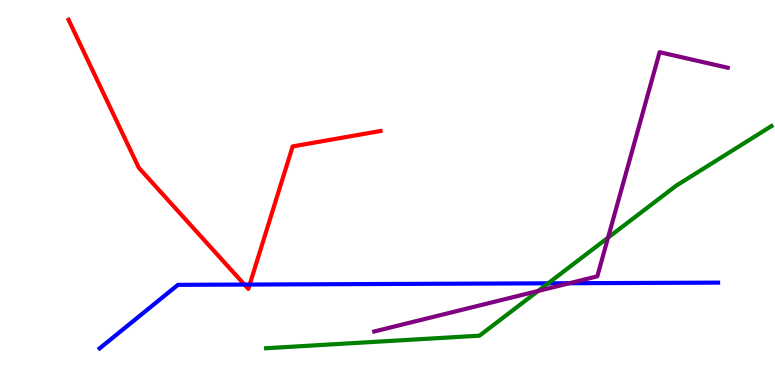[{'lines': ['blue', 'red'], 'intersections': [{'x': 3.15, 'y': 2.61}, {'x': 3.22, 'y': 2.61}]}, {'lines': ['green', 'red'], 'intersections': []}, {'lines': ['purple', 'red'], 'intersections': []}, {'lines': ['blue', 'green'], 'intersections': [{'x': 7.07, 'y': 2.64}]}, {'lines': ['blue', 'purple'], 'intersections': [{'x': 7.35, 'y': 2.64}]}, {'lines': ['green', 'purple'], 'intersections': [{'x': 6.94, 'y': 2.44}, {'x': 7.85, 'y': 3.83}]}]